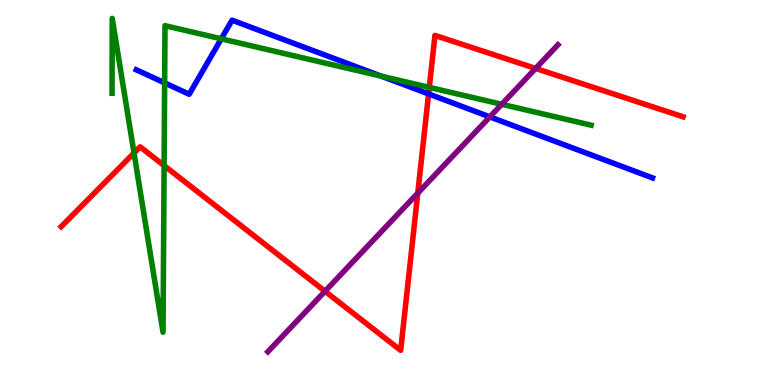[{'lines': ['blue', 'red'], 'intersections': [{'x': 5.53, 'y': 7.56}]}, {'lines': ['green', 'red'], 'intersections': [{'x': 1.73, 'y': 6.03}, {'x': 2.12, 'y': 5.7}, {'x': 5.54, 'y': 7.73}]}, {'lines': ['purple', 'red'], 'intersections': [{'x': 4.19, 'y': 2.43}, {'x': 5.39, 'y': 4.98}, {'x': 6.91, 'y': 8.22}]}, {'lines': ['blue', 'green'], 'intersections': [{'x': 2.12, 'y': 7.85}, {'x': 2.86, 'y': 8.99}, {'x': 4.92, 'y': 8.02}]}, {'lines': ['blue', 'purple'], 'intersections': [{'x': 6.32, 'y': 6.96}]}, {'lines': ['green', 'purple'], 'intersections': [{'x': 6.47, 'y': 7.29}]}]